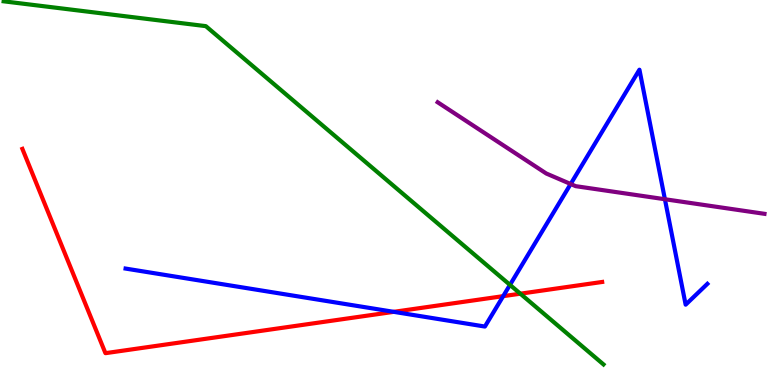[{'lines': ['blue', 'red'], 'intersections': [{'x': 5.08, 'y': 1.9}, {'x': 6.49, 'y': 2.31}]}, {'lines': ['green', 'red'], 'intersections': [{'x': 6.71, 'y': 2.37}]}, {'lines': ['purple', 'red'], 'intersections': []}, {'lines': ['blue', 'green'], 'intersections': [{'x': 6.58, 'y': 2.6}]}, {'lines': ['blue', 'purple'], 'intersections': [{'x': 7.36, 'y': 5.22}, {'x': 8.58, 'y': 4.83}]}, {'lines': ['green', 'purple'], 'intersections': []}]